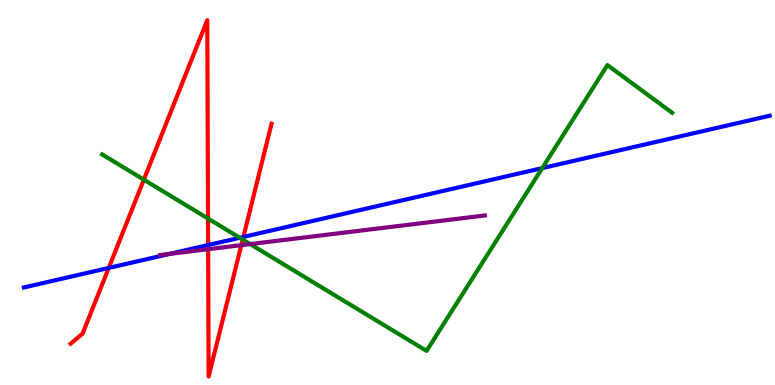[{'lines': ['blue', 'red'], 'intersections': [{'x': 1.4, 'y': 3.04}, {'x': 2.69, 'y': 3.64}, {'x': 3.14, 'y': 3.85}]}, {'lines': ['green', 'red'], 'intersections': [{'x': 1.86, 'y': 5.33}, {'x': 2.68, 'y': 4.32}, {'x': 3.13, 'y': 3.78}]}, {'lines': ['purple', 'red'], 'intersections': [{'x': 2.69, 'y': 3.53}, {'x': 3.11, 'y': 3.63}]}, {'lines': ['blue', 'green'], 'intersections': [{'x': 3.09, 'y': 3.82}, {'x': 7.0, 'y': 5.63}]}, {'lines': ['blue', 'purple'], 'intersections': [{'x': 2.19, 'y': 3.41}]}, {'lines': ['green', 'purple'], 'intersections': [{'x': 3.23, 'y': 3.66}]}]